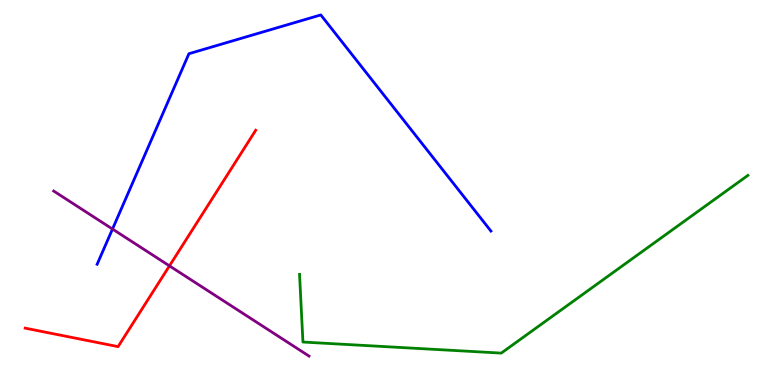[{'lines': ['blue', 'red'], 'intersections': []}, {'lines': ['green', 'red'], 'intersections': []}, {'lines': ['purple', 'red'], 'intersections': [{'x': 2.19, 'y': 3.09}]}, {'lines': ['blue', 'green'], 'intersections': []}, {'lines': ['blue', 'purple'], 'intersections': [{'x': 1.45, 'y': 4.05}]}, {'lines': ['green', 'purple'], 'intersections': []}]